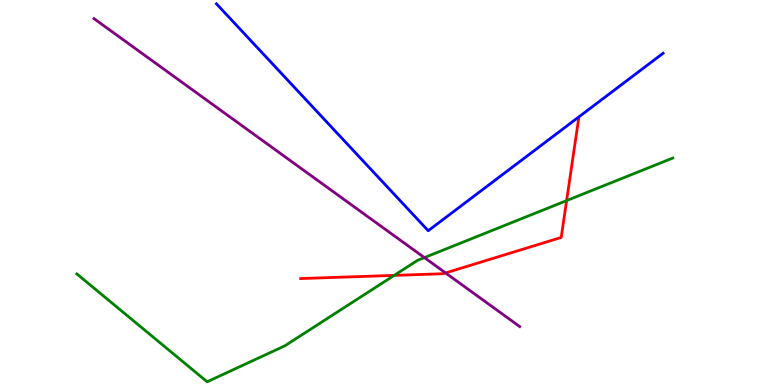[{'lines': ['blue', 'red'], 'intersections': []}, {'lines': ['green', 'red'], 'intersections': [{'x': 5.09, 'y': 2.85}, {'x': 7.31, 'y': 4.79}]}, {'lines': ['purple', 'red'], 'intersections': [{'x': 5.75, 'y': 2.91}]}, {'lines': ['blue', 'green'], 'intersections': []}, {'lines': ['blue', 'purple'], 'intersections': []}, {'lines': ['green', 'purple'], 'intersections': [{'x': 5.48, 'y': 3.31}]}]